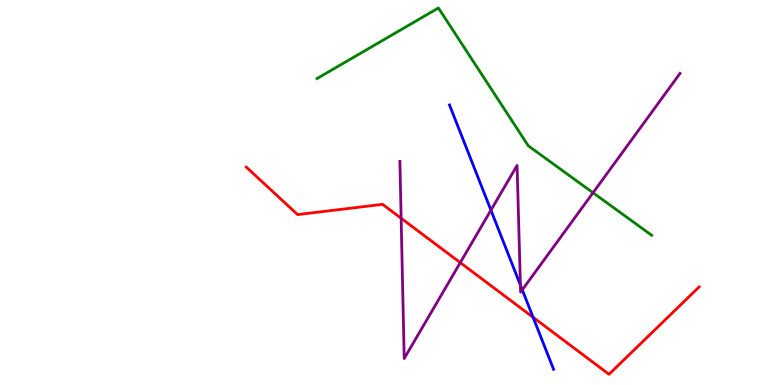[{'lines': ['blue', 'red'], 'intersections': [{'x': 6.88, 'y': 1.76}]}, {'lines': ['green', 'red'], 'intersections': []}, {'lines': ['purple', 'red'], 'intersections': [{'x': 5.18, 'y': 4.33}, {'x': 5.94, 'y': 3.18}]}, {'lines': ['blue', 'green'], 'intersections': []}, {'lines': ['blue', 'purple'], 'intersections': [{'x': 6.33, 'y': 4.54}, {'x': 6.72, 'y': 2.59}, {'x': 6.74, 'y': 2.47}]}, {'lines': ['green', 'purple'], 'intersections': [{'x': 7.65, 'y': 4.99}]}]